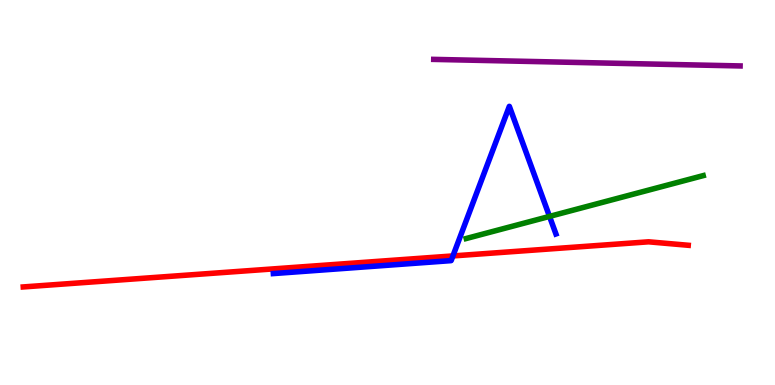[{'lines': ['blue', 'red'], 'intersections': [{'x': 5.84, 'y': 3.35}]}, {'lines': ['green', 'red'], 'intersections': []}, {'lines': ['purple', 'red'], 'intersections': []}, {'lines': ['blue', 'green'], 'intersections': [{'x': 7.09, 'y': 4.38}]}, {'lines': ['blue', 'purple'], 'intersections': []}, {'lines': ['green', 'purple'], 'intersections': []}]